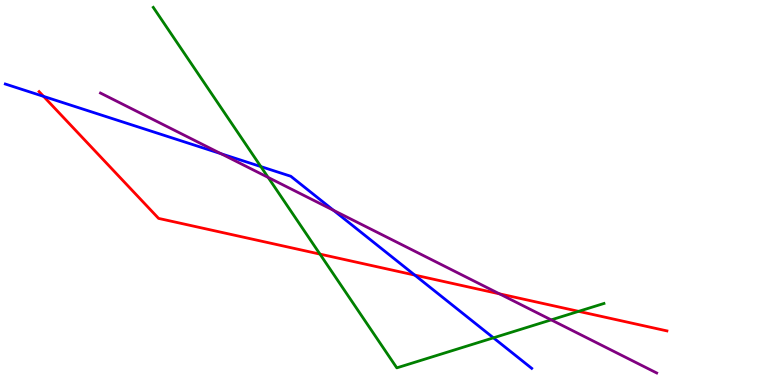[{'lines': ['blue', 'red'], 'intersections': [{'x': 0.562, 'y': 7.5}, {'x': 5.35, 'y': 2.85}]}, {'lines': ['green', 'red'], 'intersections': [{'x': 4.13, 'y': 3.4}, {'x': 7.47, 'y': 1.91}]}, {'lines': ['purple', 'red'], 'intersections': [{'x': 6.44, 'y': 2.37}]}, {'lines': ['blue', 'green'], 'intersections': [{'x': 3.37, 'y': 5.67}, {'x': 6.37, 'y': 1.23}]}, {'lines': ['blue', 'purple'], 'intersections': [{'x': 2.85, 'y': 6.01}, {'x': 4.3, 'y': 4.54}]}, {'lines': ['green', 'purple'], 'intersections': [{'x': 3.46, 'y': 5.39}, {'x': 7.11, 'y': 1.69}]}]